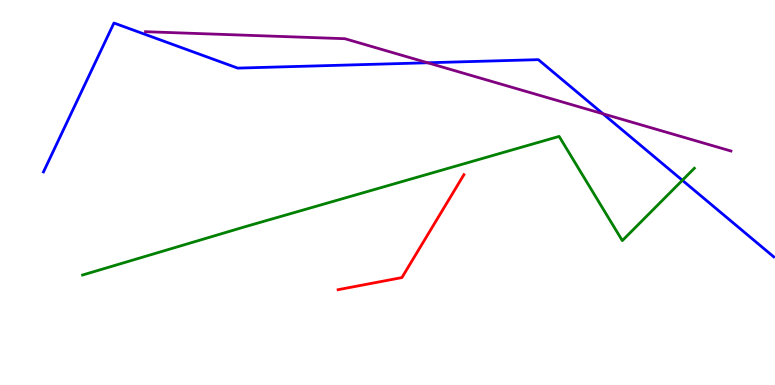[{'lines': ['blue', 'red'], 'intersections': []}, {'lines': ['green', 'red'], 'intersections': []}, {'lines': ['purple', 'red'], 'intersections': []}, {'lines': ['blue', 'green'], 'intersections': [{'x': 8.8, 'y': 5.32}]}, {'lines': ['blue', 'purple'], 'intersections': [{'x': 5.52, 'y': 8.37}, {'x': 7.78, 'y': 7.04}]}, {'lines': ['green', 'purple'], 'intersections': []}]